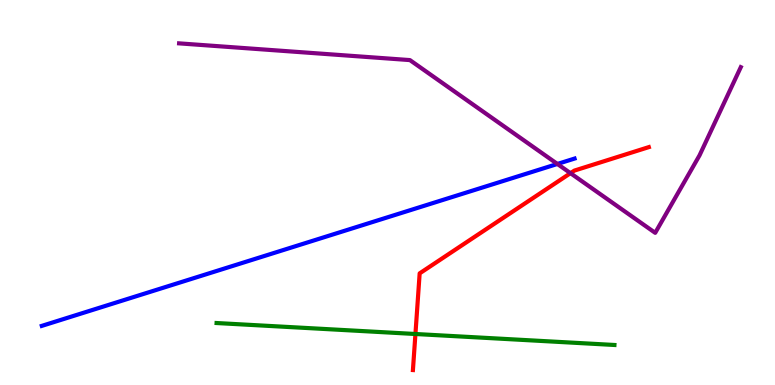[{'lines': ['blue', 'red'], 'intersections': []}, {'lines': ['green', 'red'], 'intersections': [{'x': 5.36, 'y': 1.32}]}, {'lines': ['purple', 'red'], 'intersections': [{'x': 7.36, 'y': 5.5}]}, {'lines': ['blue', 'green'], 'intersections': []}, {'lines': ['blue', 'purple'], 'intersections': [{'x': 7.19, 'y': 5.74}]}, {'lines': ['green', 'purple'], 'intersections': []}]